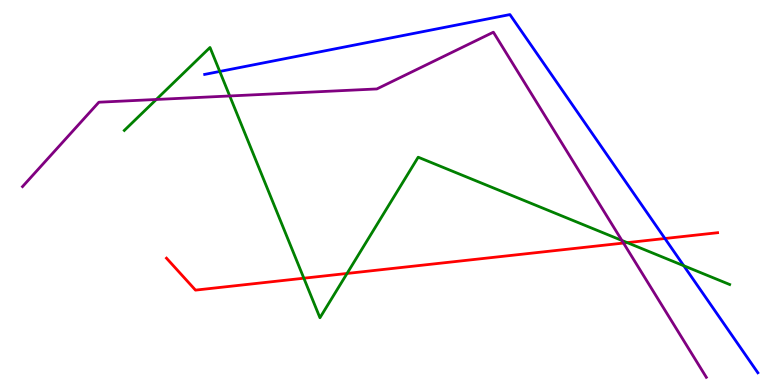[{'lines': ['blue', 'red'], 'intersections': [{'x': 8.58, 'y': 3.81}]}, {'lines': ['green', 'red'], 'intersections': [{'x': 3.92, 'y': 2.77}, {'x': 4.48, 'y': 2.9}, {'x': 8.09, 'y': 3.7}]}, {'lines': ['purple', 'red'], 'intersections': [{'x': 8.05, 'y': 3.69}]}, {'lines': ['blue', 'green'], 'intersections': [{'x': 2.84, 'y': 8.14}, {'x': 8.82, 'y': 3.1}]}, {'lines': ['blue', 'purple'], 'intersections': []}, {'lines': ['green', 'purple'], 'intersections': [{'x': 2.02, 'y': 7.42}, {'x': 2.96, 'y': 7.51}, {'x': 8.02, 'y': 3.75}]}]